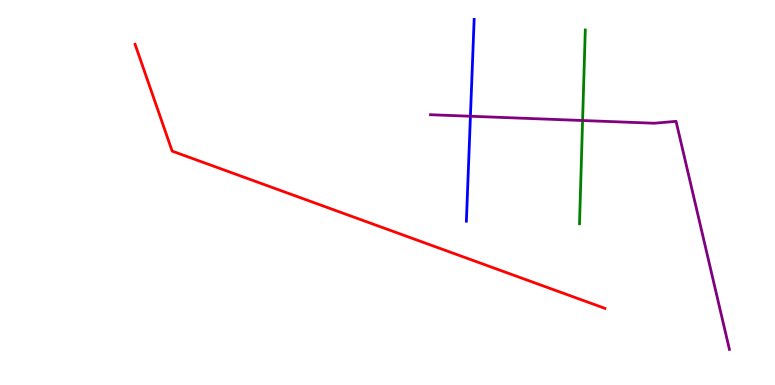[{'lines': ['blue', 'red'], 'intersections': []}, {'lines': ['green', 'red'], 'intersections': []}, {'lines': ['purple', 'red'], 'intersections': []}, {'lines': ['blue', 'green'], 'intersections': []}, {'lines': ['blue', 'purple'], 'intersections': [{'x': 6.07, 'y': 6.98}]}, {'lines': ['green', 'purple'], 'intersections': [{'x': 7.52, 'y': 6.87}]}]